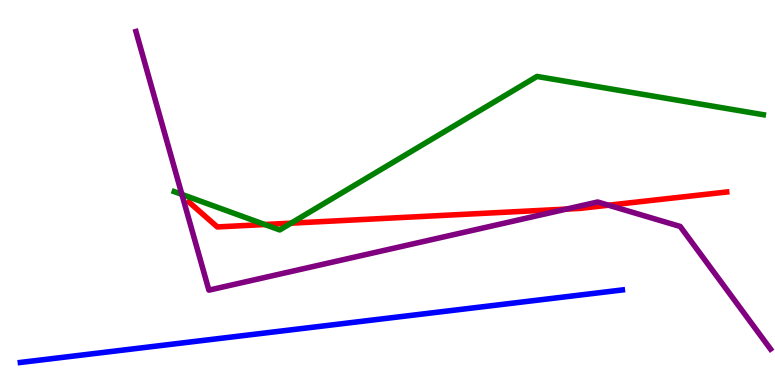[{'lines': ['blue', 'red'], 'intersections': []}, {'lines': ['green', 'red'], 'intersections': [{'x': 3.42, 'y': 4.17}, {'x': 3.76, 'y': 4.2}]}, {'lines': ['purple', 'red'], 'intersections': [{'x': 7.31, 'y': 4.57}, {'x': 7.85, 'y': 4.67}]}, {'lines': ['blue', 'green'], 'intersections': []}, {'lines': ['blue', 'purple'], 'intersections': []}, {'lines': ['green', 'purple'], 'intersections': [{'x': 2.35, 'y': 4.95}]}]